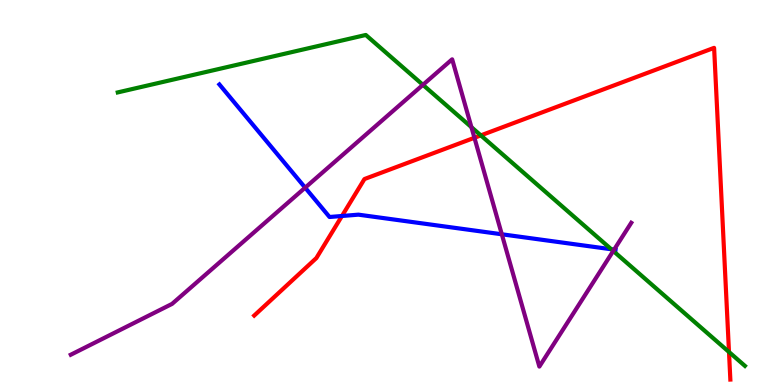[{'lines': ['blue', 'red'], 'intersections': [{'x': 4.41, 'y': 4.39}]}, {'lines': ['green', 'red'], 'intersections': [{'x': 6.2, 'y': 6.48}, {'x': 9.41, 'y': 0.857}]}, {'lines': ['purple', 'red'], 'intersections': [{'x': 6.12, 'y': 6.42}]}, {'lines': ['blue', 'green'], 'intersections': [{'x': 7.89, 'y': 3.53}]}, {'lines': ['blue', 'purple'], 'intersections': [{'x': 3.94, 'y': 5.13}, {'x': 6.47, 'y': 3.91}, {'x': 7.92, 'y': 3.52}]}, {'lines': ['green', 'purple'], 'intersections': [{'x': 5.46, 'y': 7.8}, {'x': 6.08, 'y': 6.7}, {'x': 7.91, 'y': 3.48}]}]